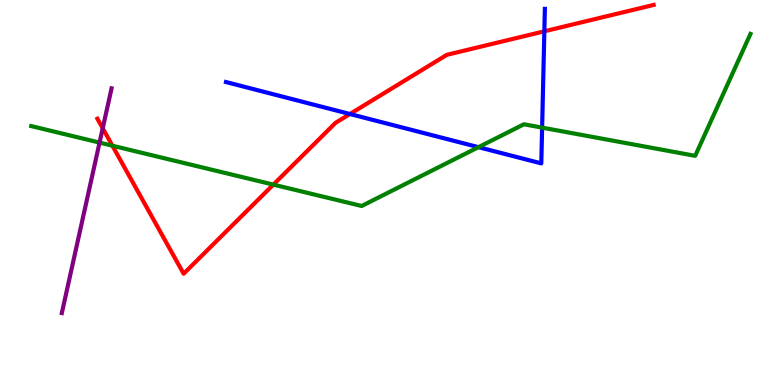[{'lines': ['blue', 'red'], 'intersections': [{'x': 4.52, 'y': 7.04}, {'x': 7.02, 'y': 9.19}]}, {'lines': ['green', 'red'], 'intersections': [{'x': 1.45, 'y': 6.22}, {'x': 3.53, 'y': 5.2}]}, {'lines': ['purple', 'red'], 'intersections': [{'x': 1.33, 'y': 6.67}]}, {'lines': ['blue', 'green'], 'intersections': [{'x': 6.17, 'y': 6.18}, {'x': 7.0, 'y': 6.68}]}, {'lines': ['blue', 'purple'], 'intersections': []}, {'lines': ['green', 'purple'], 'intersections': [{'x': 1.28, 'y': 6.3}]}]